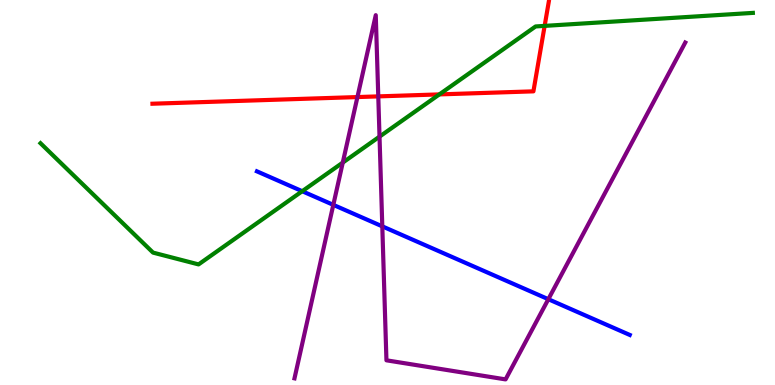[{'lines': ['blue', 'red'], 'intersections': []}, {'lines': ['green', 'red'], 'intersections': [{'x': 5.67, 'y': 7.55}, {'x': 7.03, 'y': 9.33}]}, {'lines': ['purple', 'red'], 'intersections': [{'x': 4.61, 'y': 7.48}, {'x': 4.88, 'y': 7.5}]}, {'lines': ['blue', 'green'], 'intersections': [{'x': 3.9, 'y': 5.03}]}, {'lines': ['blue', 'purple'], 'intersections': [{'x': 4.3, 'y': 4.68}, {'x': 4.93, 'y': 4.12}, {'x': 7.08, 'y': 2.23}]}, {'lines': ['green', 'purple'], 'intersections': [{'x': 4.42, 'y': 5.78}, {'x': 4.9, 'y': 6.45}]}]